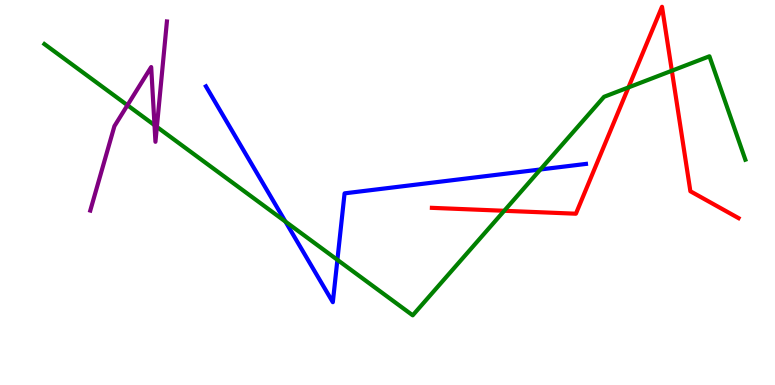[{'lines': ['blue', 'red'], 'intersections': []}, {'lines': ['green', 'red'], 'intersections': [{'x': 6.51, 'y': 4.52}, {'x': 8.11, 'y': 7.73}, {'x': 8.67, 'y': 8.16}]}, {'lines': ['purple', 'red'], 'intersections': []}, {'lines': ['blue', 'green'], 'intersections': [{'x': 3.68, 'y': 4.24}, {'x': 4.35, 'y': 3.25}, {'x': 6.97, 'y': 5.6}]}, {'lines': ['blue', 'purple'], 'intersections': []}, {'lines': ['green', 'purple'], 'intersections': [{'x': 1.64, 'y': 7.27}, {'x': 1.99, 'y': 6.75}, {'x': 2.02, 'y': 6.7}]}]